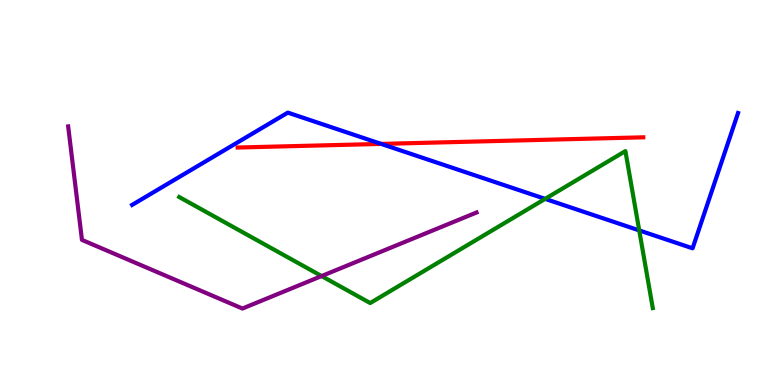[{'lines': ['blue', 'red'], 'intersections': [{'x': 4.92, 'y': 6.26}]}, {'lines': ['green', 'red'], 'intersections': []}, {'lines': ['purple', 'red'], 'intersections': []}, {'lines': ['blue', 'green'], 'intersections': [{'x': 7.03, 'y': 4.83}, {'x': 8.25, 'y': 4.02}]}, {'lines': ['blue', 'purple'], 'intersections': []}, {'lines': ['green', 'purple'], 'intersections': [{'x': 4.15, 'y': 2.83}]}]